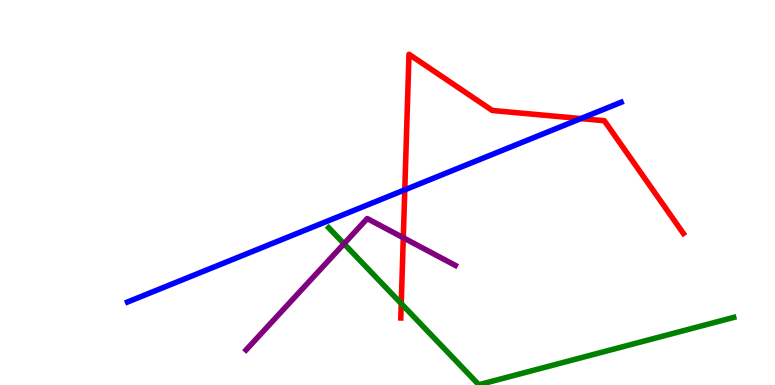[{'lines': ['blue', 'red'], 'intersections': [{'x': 5.22, 'y': 5.07}, {'x': 7.49, 'y': 6.92}]}, {'lines': ['green', 'red'], 'intersections': [{'x': 5.18, 'y': 2.11}]}, {'lines': ['purple', 'red'], 'intersections': [{'x': 5.2, 'y': 3.83}]}, {'lines': ['blue', 'green'], 'intersections': []}, {'lines': ['blue', 'purple'], 'intersections': []}, {'lines': ['green', 'purple'], 'intersections': [{'x': 4.44, 'y': 3.67}]}]